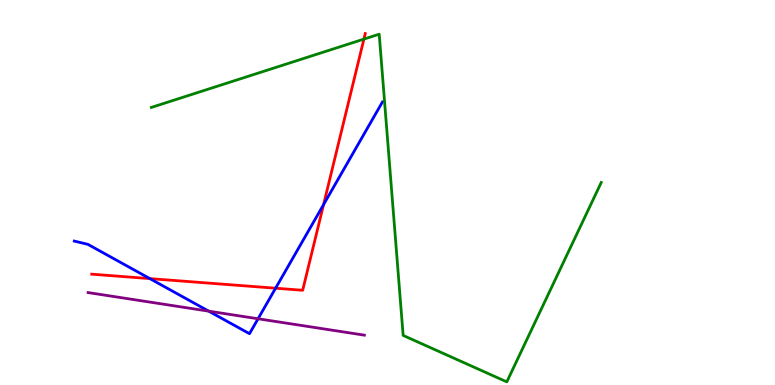[{'lines': ['blue', 'red'], 'intersections': [{'x': 1.93, 'y': 2.76}, {'x': 3.56, 'y': 2.51}, {'x': 4.18, 'y': 4.69}]}, {'lines': ['green', 'red'], 'intersections': [{'x': 4.7, 'y': 8.98}]}, {'lines': ['purple', 'red'], 'intersections': []}, {'lines': ['blue', 'green'], 'intersections': []}, {'lines': ['blue', 'purple'], 'intersections': [{'x': 2.69, 'y': 1.92}, {'x': 3.33, 'y': 1.72}]}, {'lines': ['green', 'purple'], 'intersections': []}]